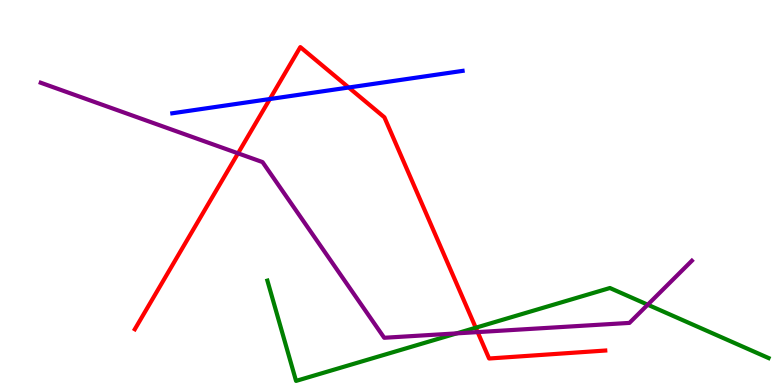[{'lines': ['blue', 'red'], 'intersections': [{'x': 3.48, 'y': 7.43}, {'x': 4.5, 'y': 7.73}]}, {'lines': ['green', 'red'], 'intersections': [{'x': 6.14, 'y': 1.49}]}, {'lines': ['purple', 'red'], 'intersections': [{'x': 3.07, 'y': 6.02}, {'x': 6.16, 'y': 1.37}]}, {'lines': ['blue', 'green'], 'intersections': []}, {'lines': ['blue', 'purple'], 'intersections': []}, {'lines': ['green', 'purple'], 'intersections': [{'x': 5.89, 'y': 1.34}, {'x': 8.36, 'y': 2.09}]}]